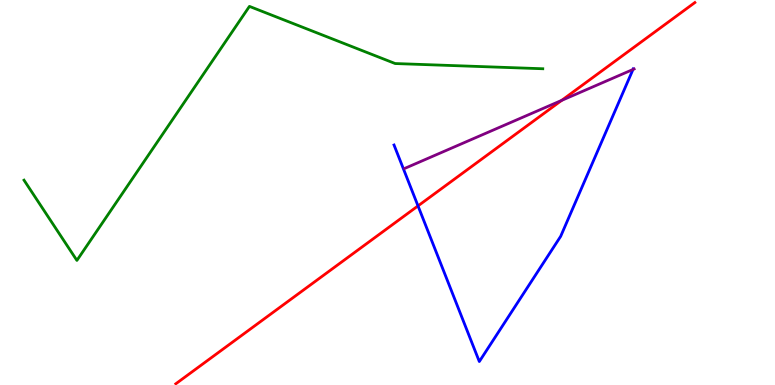[{'lines': ['blue', 'red'], 'intersections': [{'x': 5.39, 'y': 4.65}]}, {'lines': ['green', 'red'], 'intersections': []}, {'lines': ['purple', 'red'], 'intersections': [{'x': 7.25, 'y': 7.39}]}, {'lines': ['blue', 'green'], 'intersections': []}, {'lines': ['blue', 'purple'], 'intersections': [{'x': 8.17, 'y': 8.2}]}, {'lines': ['green', 'purple'], 'intersections': []}]